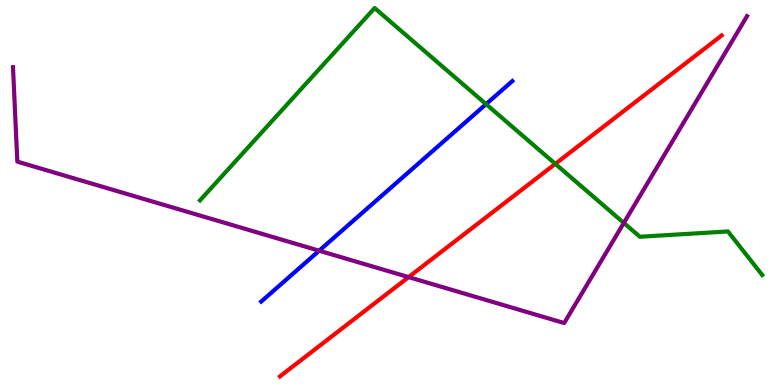[{'lines': ['blue', 'red'], 'intersections': []}, {'lines': ['green', 'red'], 'intersections': [{'x': 7.17, 'y': 5.74}]}, {'lines': ['purple', 'red'], 'intersections': [{'x': 5.27, 'y': 2.8}]}, {'lines': ['blue', 'green'], 'intersections': [{'x': 6.27, 'y': 7.29}]}, {'lines': ['blue', 'purple'], 'intersections': [{'x': 4.12, 'y': 3.49}]}, {'lines': ['green', 'purple'], 'intersections': [{'x': 8.05, 'y': 4.21}]}]